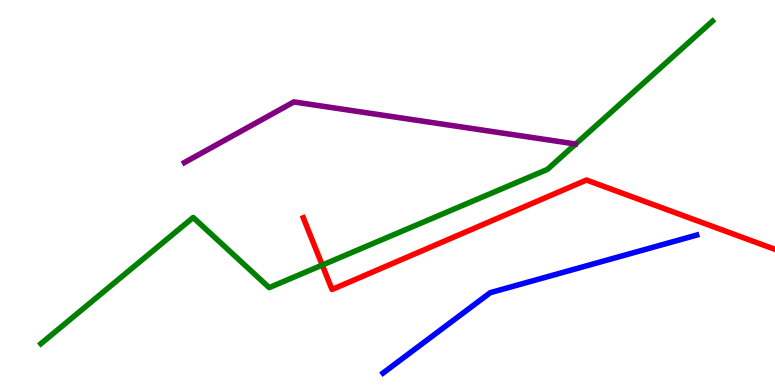[{'lines': ['blue', 'red'], 'intersections': []}, {'lines': ['green', 'red'], 'intersections': [{'x': 4.16, 'y': 3.12}]}, {'lines': ['purple', 'red'], 'intersections': []}, {'lines': ['blue', 'green'], 'intersections': []}, {'lines': ['blue', 'purple'], 'intersections': []}, {'lines': ['green', 'purple'], 'intersections': []}]